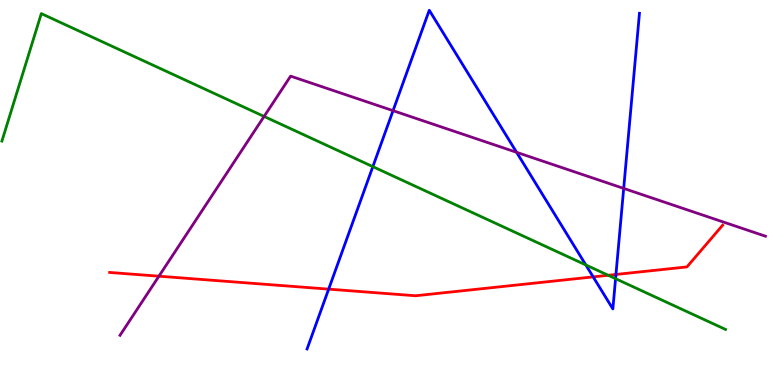[{'lines': ['blue', 'red'], 'intersections': [{'x': 4.24, 'y': 2.49}, {'x': 7.65, 'y': 2.81}, {'x': 7.95, 'y': 2.87}]}, {'lines': ['green', 'red'], 'intersections': [{'x': 7.85, 'y': 2.85}]}, {'lines': ['purple', 'red'], 'intersections': [{'x': 2.05, 'y': 2.83}]}, {'lines': ['blue', 'green'], 'intersections': [{'x': 4.81, 'y': 5.67}, {'x': 7.56, 'y': 3.12}, {'x': 7.94, 'y': 2.76}]}, {'lines': ['blue', 'purple'], 'intersections': [{'x': 5.07, 'y': 7.13}, {'x': 6.67, 'y': 6.04}, {'x': 8.05, 'y': 5.11}]}, {'lines': ['green', 'purple'], 'intersections': [{'x': 3.41, 'y': 6.98}]}]